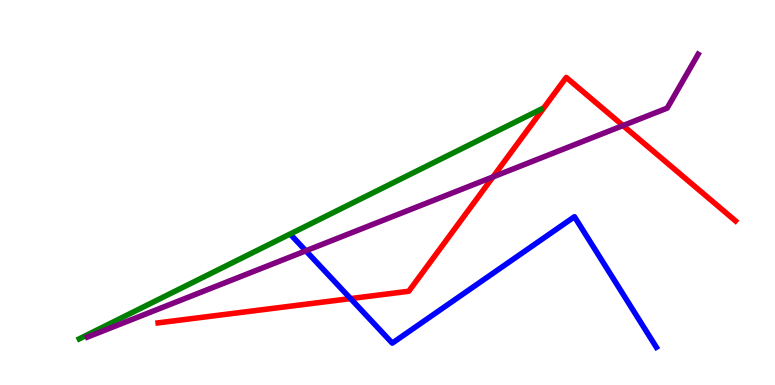[{'lines': ['blue', 'red'], 'intersections': [{'x': 4.52, 'y': 2.24}]}, {'lines': ['green', 'red'], 'intersections': []}, {'lines': ['purple', 'red'], 'intersections': [{'x': 6.36, 'y': 5.4}, {'x': 8.04, 'y': 6.74}]}, {'lines': ['blue', 'green'], 'intersections': []}, {'lines': ['blue', 'purple'], 'intersections': [{'x': 3.95, 'y': 3.49}]}, {'lines': ['green', 'purple'], 'intersections': []}]